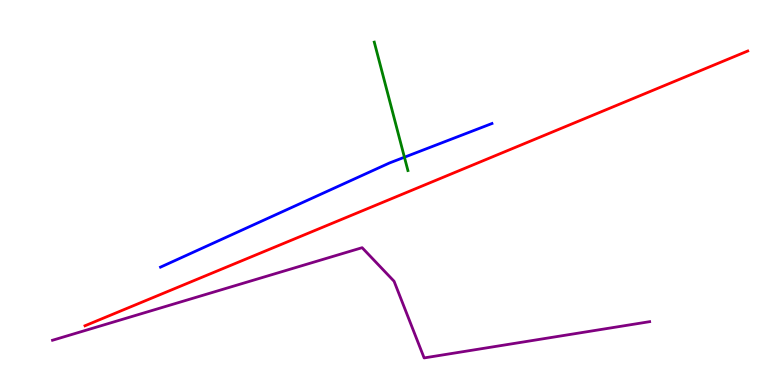[{'lines': ['blue', 'red'], 'intersections': []}, {'lines': ['green', 'red'], 'intersections': []}, {'lines': ['purple', 'red'], 'intersections': []}, {'lines': ['blue', 'green'], 'intersections': [{'x': 5.22, 'y': 5.92}]}, {'lines': ['blue', 'purple'], 'intersections': []}, {'lines': ['green', 'purple'], 'intersections': []}]